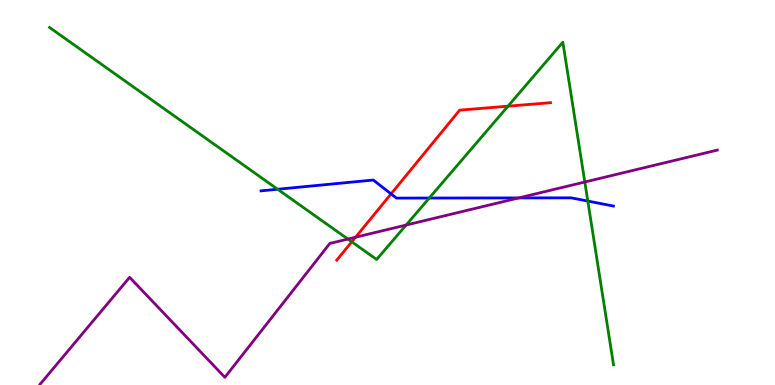[{'lines': ['blue', 'red'], 'intersections': [{'x': 5.05, 'y': 4.96}]}, {'lines': ['green', 'red'], 'intersections': [{'x': 4.54, 'y': 3.72}, {'x': 6.55, 'y': 7.24}]}, {'lines': ['purple', 'red'], 'intersections': [{'x': 4.59, 'y': 3.84}]}, {'lines': ['blue', 'green'], 'intersections': [{'x': 3.58, 'y': 5.08}, {'x': 5.54, 'y': 4.86}, {'x': 7.58, 'y': 4.78}]}, {'lines': ['blue', 'purple'], 'intersections': [{'x': 6.69, 'y': 4.86}]}, {'lines': ['green', 'purple'], 'intersections': [{'x': 4.49, 'y': 3.79}, {'x': 5.24, 'y': 4.15}, {'x': 7.55, 'y': 5.27}]}]